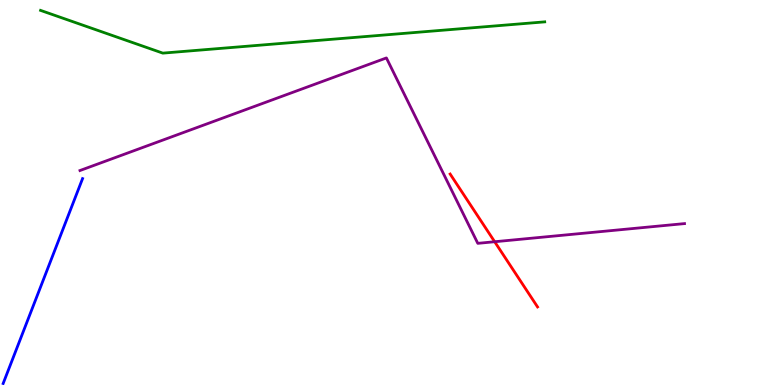[{'lines': ['blue', 'red'], 'intersections': []}, {'lines': ['green', 'red'], 'intersections': []}, {'lines': ['purple', 'red'], 'intersections': [{'x': 6.38, 'y': 3.72}]}, {'lines': ['blue', 'green'], 'intersections': []}, {'lines': ['blue', 'purple'], 'intersections': []}, {'lines': ['green', 'purple'], 'intersections': []}]